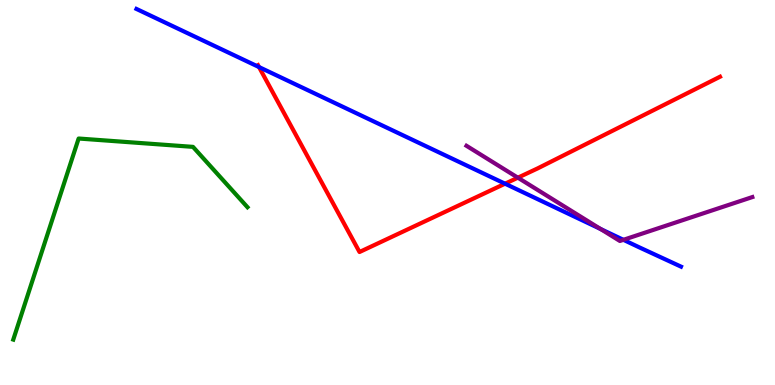[{'lines': ['blue', 'red'], 'intersections': [{'x': 3.34, 'y': 8.26}, {'x': 6.52, 'y': 5.23}]}, {'lines': ['green', 'red'], 'intersections': []}, {'lines': ['purple', 'red'], 'intersections': [{'x': 6.68, 'y': 5.38}]}, {'lines': ['blue', 'green'], 'intersections': []}, {'lines': ['blue', 'purple'], 'intersections': [{'x': 7.75, 'y': 4.05}, {'x': 8.04, 'y': 3.77}]}, {'lines': ['green', 'purple'], 'intersections': []}]